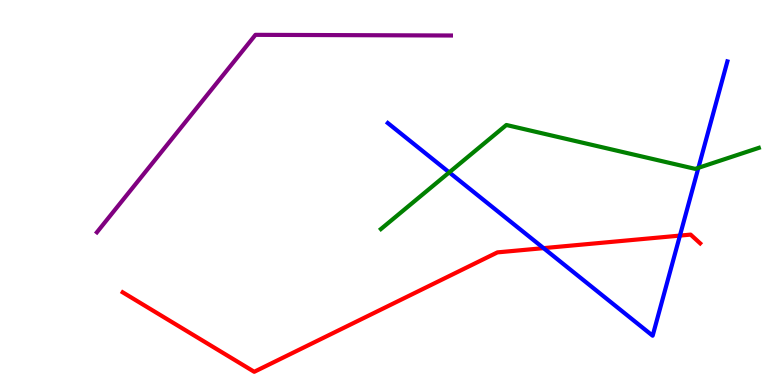[{'lines': ['blue', 'red'], 'intersections': [{'x': 7.01, 'y': 3.55}, {'x': 8.77, 'y': 3.88}]}, {'lines': ['green', 'red'], 'intersections': []}, {'lines': ['purple', 'red'], 'intersections': []}, {'lines': ['blue', 'green'], 'intersections': [{'x': 5.8, 'y': 5.52}, {'x': 9.01, 'y': 5.64}]}, {'lines': ['blue', 'purple'], 'intersections': []}, {'lines': ['green', 'purple'], 'intersections': []}]